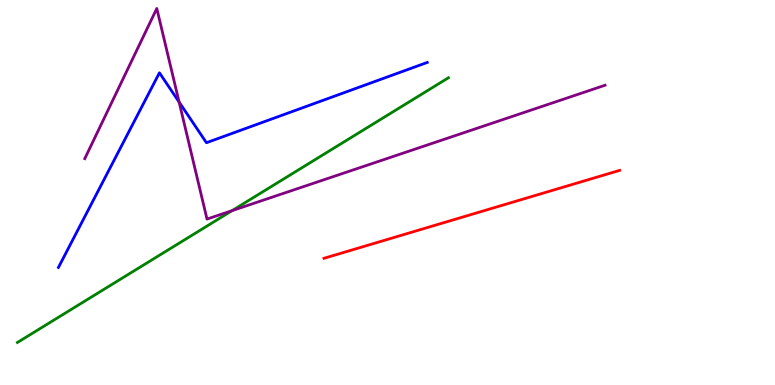[{'lines': ['blue', 'red'], 'intersections': []}, {'lines': ['green', 'red'], 'intersections': []}, {'lines': ['purple', 'red'], 'intersections': []}, {'lines': ['blue', 'green'], 'intersections': []}, {'lines': ['blue', 'purple'], 'intersections': [{'x': 2.31, 'y': 7.35}]}, {'lines': ['green', 'purple'], 'intersections': [{'x': 2.99, 'y': 4.53}]}]